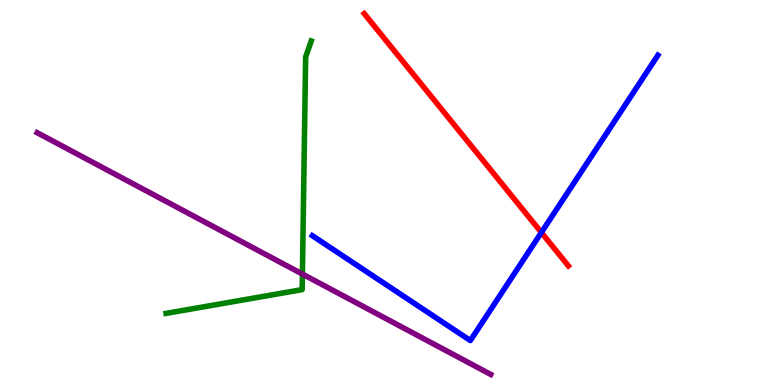[{'lines': ['blue', 'red'], 'intersections': [{'x': 6.99, 'y': 3.96}]}, {'lines': ['green', 'red'], 'intersections': []}, {'lines': ['purple', 'red'], 'intersections': []}, {'lines': ['blue', 'green'], 'intersections': []}, {'lines': ['blue', 'purple'], 'intersections': []}, {'lines': ['green', 'purple'], 'intersections': [{'x': 3.9, 'y': 2.88}]}]